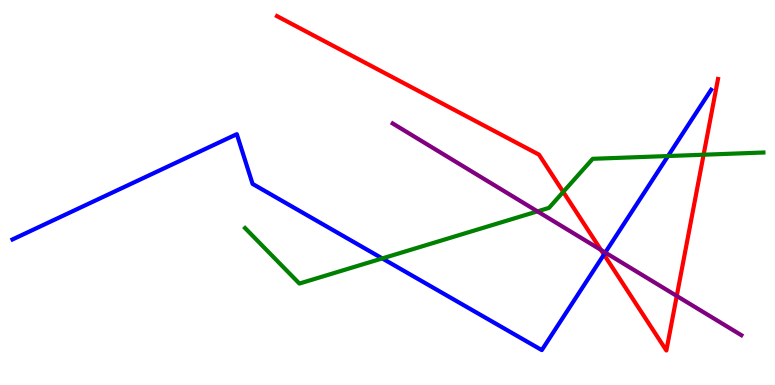[{'lines': ['blue', 'red'], 'intersections': [{'x': 7.79, 'y': 3.39}]}, {'lines': ['green', 'red'], 'intersections': [{'x': 7.27, 'y': 5.02}, {'x': 9.08, 'y': 5.98}]}, {'lines': ['purple', 'red'], 'intersections': [{'x': 7.75, 'y': 3.51}, {'x': 8.73, 'y': 2.31}]}, {'lines': ['blue', 'green'], 'intersections': [{'x': 4.93, 'y': 3.29}, {'x': 8.62, 'y': 5.95}]}, {'lines': ['blue', 'purple'], 'intersections': [{'x': 7.81, 'y': 3.44}]}, {'lines': ['green', 'purple'], 'intersections': [{'x': 6.93, 'y': 4.51}]}]